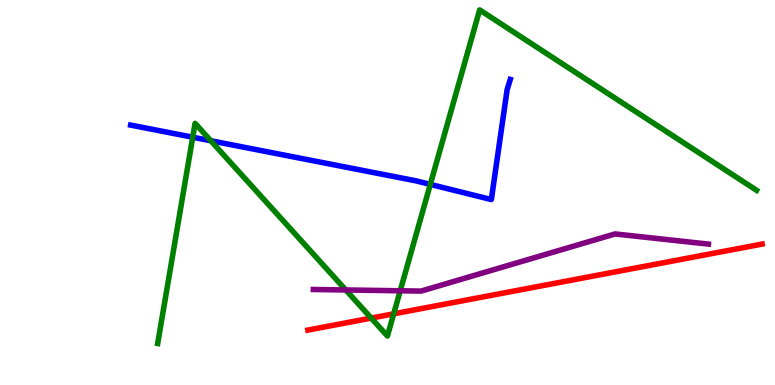[{'lines': ['blue', 'red'], 'intersections': []}, {'lines': ['green', 'red'], 'intersections': [{'x': 4.79, 'y': 1.74}, {'x': 5.08, 'y': 1.85}]}, {'lines': ['purple', 'red'], 'intersections': []}, {'lines': ['blue', 'green'], 'intersections': [{'x': 2.49, 'y': 6.44}, {'x': 2.72, 'y': 6.34}, {'x': 5.55, 'y': 5.21}]}, {'lines': ['blue', 'purple'], 'intersections': []}, {'lines': ['green', 'purple'], 'intersections': [{'x': 4.46, 'y': 2.47}, {'x': 5.16, 'y': 2.45}]}]